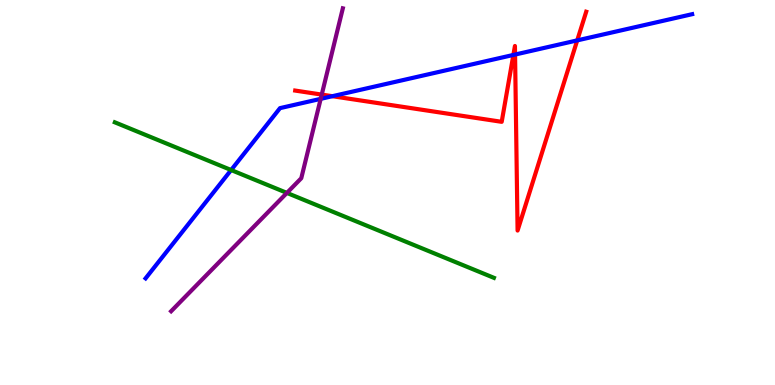[{'lines': ['blue', 'red'], 'intersections': [{'x': 4.29, 'y': 7.5}, {'x': 6.62, 'y': 8.57}, {'x': 6.65, 'y': 8.58}, {'x': 7.45, 'y': 8.95}]}, {'lines': ['green', 'red'], 'intersections': []}, {'lines': ['purple', 'red'], 'intersections': [{'x': 4.15, 'y': 7.54}]}, {'lines': ['blue', 'green'], 'intersections': [{'x': 2.98, 'y': 5.58}]}, {'lines': ['blue', 'purple'], 'intersections': [{'x': 4.14, 'y': 7.43}]}, {'lines': ['green', 'purple'], 'intersections': [{'x': 3.7, 'y': 4.99}]}]